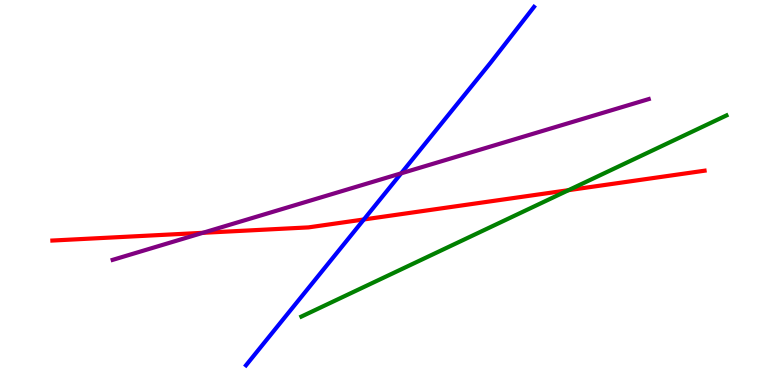[{'lines': ['blue', 'red'], 'intersections': [{'x': 4.7, 'y': 4.3}]}, {'lines': ['green', 'red'], 'intersections': [{'x': 7.34, 'y': 5.06}]}, {'lines': ['purple', 'red'], 'intersections': [{'x': 2.62, 'y': 3.95}]}, {'lines': ['blue', 'green'], 'intersections': []}, {'lines': ['blue', 'purple'], 'intersections': [{'x': 5.18, 'y': 5.5}]}, {'lines': ['green', 'purple'], 'intersections': []}]